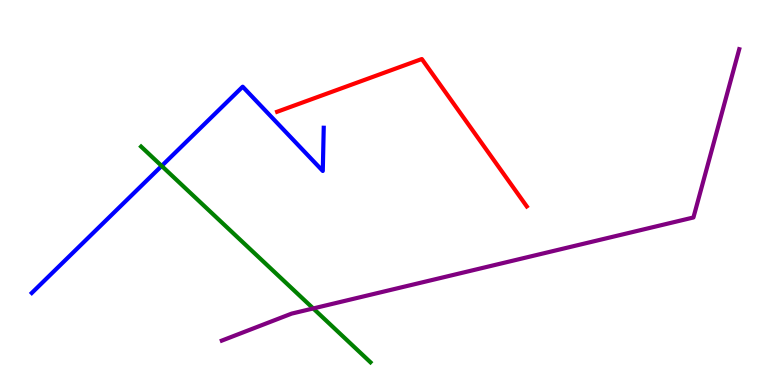[{'lines': ['blue', 'red'], 'intersections': []}, {'lines': ['green', 'red'], 'intersections': []}, {'lines': ['purple', 'red'], 'intersections': []}, {'lines': ['blue', 'green'], 'intersections': [{'x': 2.09, 'y': 5.69}]}, {'lines': ['blue', 'purple'], 'intersections': []}, {'lines': ['green', 'purple'], 'intersections': [{'x': 4.04, 'y': 1.99}]}]